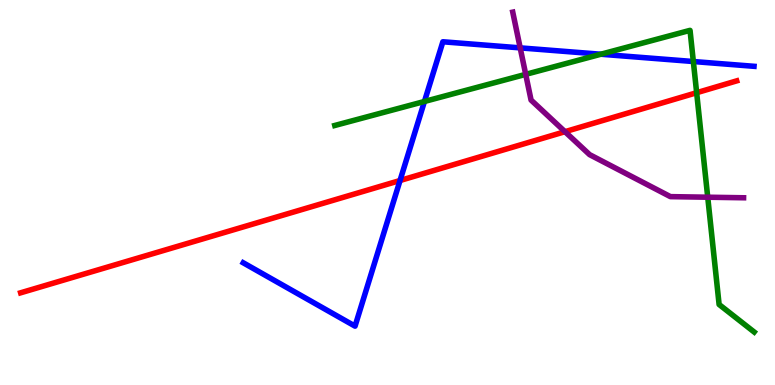[{'lines': ['blue', 'red'], 'intersections': [{'x': 5.16, 'y': 5.31}]}, {'lines': ['green', 'red'], 'intersections': [{'x': 8.99, 'y': 7.59}]}, {'lines': ['purple', 'red'], 'intersections': [{'x': 7.29, 'y': 6.58}]}, {'lines': ['blue', 'green'], 'intersections': [{'x': 5.48, 'y': 7.36}, {'x': 7.75, 'y': 8.59}, {'x': 8.95, 'y': 8.4}]}, {'lines': ['blue', 'purple'], 'intersections': [{'x': 6.71, 'y': 8.76}]}, {'lines': ['green', 'purple'], 'intersections': [{'x': 6.78, 'y': 8.07}, {'x': 9.13, 'y': 4.88}]}]